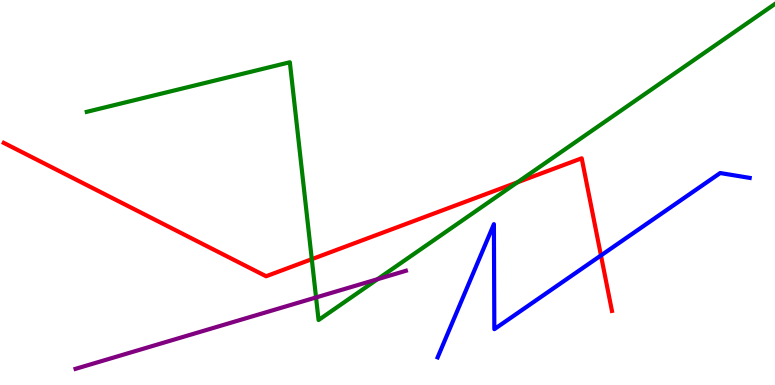[{'lines': ['blue', 'red'], 'intersections': [{'x': 7.75, 'y': 3.36}]}, {'lines': ['green', 'red'], 'intersections': [{'x': 4.02, 'y': 3.27}, {'x': 6.68, 'y': 5.26}]}, {'lines': ['purple', 'red'], 'intersections': []}, {'lines': ['blue', 'green'], 'intersections': []}, {'lines': ['blue', 'purple'], 'intersections': []}, {'lines': ['green', 'purple'], 'intersections': [{'x': 4.08, 'y': 2.27}, {'x': 4.87, 'y': 2.75}]}]